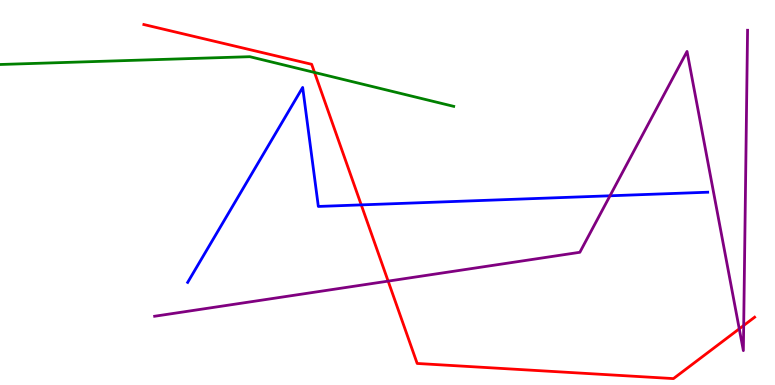[{'lines': ['blue', 'red'], 'intersections': [{'x': 4.66, 'y': 4.68}]}, {'lines': ['green', 'red'], 'intersections': [{'x': 4.06, 'y': 8.12}]}, {'lines': ['purple', 'red'], 'intersections': [{'x': 5.01, 'y': 2.7}, {'x': 9.54, 'y': 1.46}, {'x': 9.6, 'y': 1.55}]}, {'lines': ['blue', 'green'], 'intersections': []}, {'lines': ['blue', 'purple'], 'intersections': [{'x': 7.87, 'y': 4.91}]}, {'lines': ['green', 'purple'], 'intersections': []}]